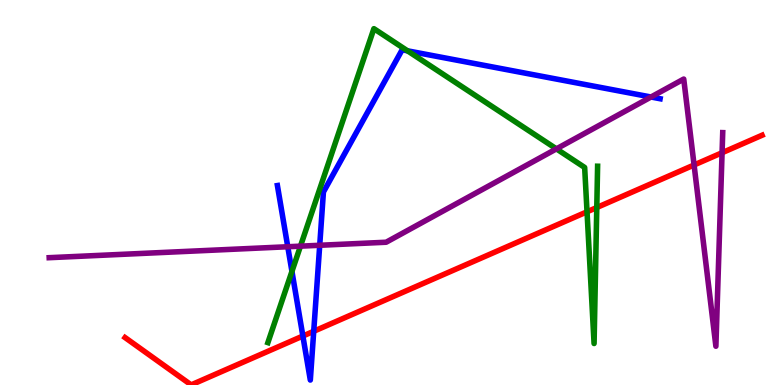[{'lines': ['blue', 'red'], 'intersections': [{'x': 3.91, 'y': 1.27}, {'x': 4.05, 'y': 1.4}]}, {'lines': ['green', 'red'], 'intersections': [{'x': 7.57, 'y': 4.5}, {'x': 7.7, 'y': 4.61}]}, {'lines': ['purple', 'red'], 'intersections': [{'x': 8.96, 'y': 5.71}, {'x': 9.32, 'y': 6.03}]}, {'lines': ['blue', 'green'], 'intersections': [{'x': 3.77, 'y': 2.95}, {'x': 5.26, 'y': 8.68}]}, {'lines': ['blue', 'purple'], 'intersections': [{'x': 3.71, 'y': 3.59}, {'x': 4.13, 'y': 3.63}, {'x': 8.4, 'y': 7.48}]}, {'lines': ['green', 'purple'], 'intersections': [{'x': 3.88, 'y': 3.61}, {'x': 7.18, 'y': 6.13}]}]